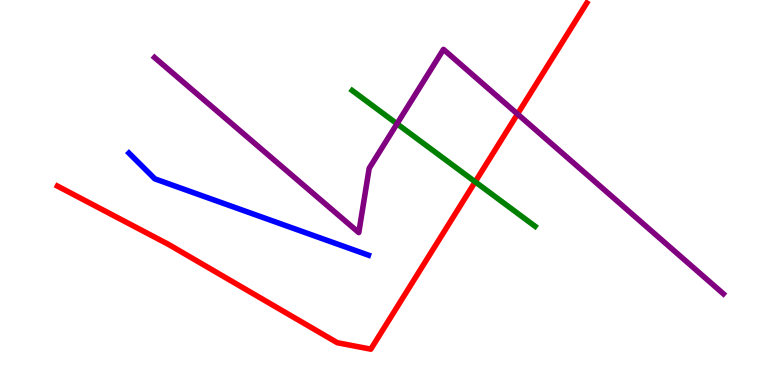[{'lines': ['blue', 'red'], 'intersections': []}, {'lines': ['green', 'red'], 'intersections': [{'x': 6.13, 'y': 5.28}]}, {'lines': ['purple', 'red'], 'intersections': [{'x': 6.68, 'y': 7.04}]}, {'lines': ['blue', 'green'], 'intersections': []}, {'lines': ['blue', 'purple'], 'intersections': []}, {'lines': ['green', 'purple'], 'intersections': [{'x': 5.12, 'y': 6.78}]}]